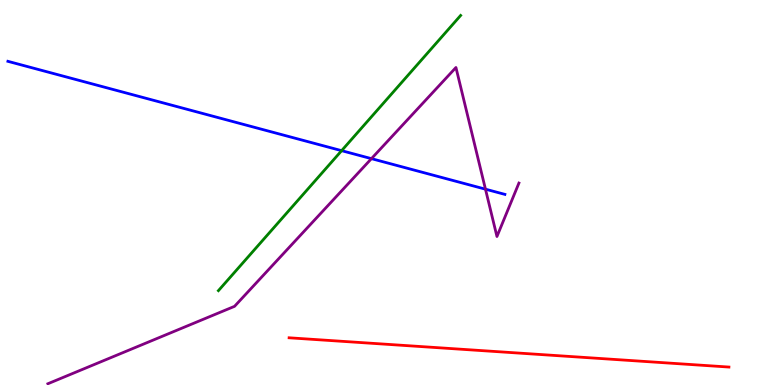[{'lines': ['blue', 'red'], 'intersections': []}, {'lines': ['green', 'red'], 'intersections': []}, {'lines': ['purple', 'red'], 'intersections': []}, {'lines': ['blue', 'green'], 'intersections': [{'x': 4.41, 'y': 6.09}]}, {'lines': ['blue', 'purple'], 'intersections': [{'x': 4.79, 'y': 5.88}, {'x': 6.26, 'y': 5.09}]}, {'lines': ['green', 'purple'], 'intersections': []}]